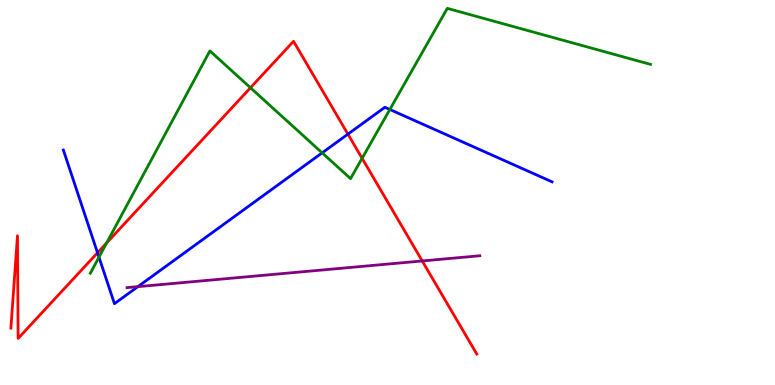[{'lines': ['blue', 'red'], 'intersections': [{'x': 1.26, 'y': 3.43}, {'x': 4.49, 'y': 6.52}]}, {'lines': ['green', 'red'], 'intersections': [{'x': 1.38, 'y': 3.69}, {'x': 3.23, 'y': 7.72}, {'x': 4.67, 'y': 5.89}]}, {'lines': ['purple', 'red'], 'intersections': [{'x': 5.45, 'y': 3.22}]}, {'lines': ['blue', 'green'], 'intersections': [{'x': 1.28, 'y': 3.32}, {'x': 4.16, 'y': 6.03}, {'x': 5.03, 'y': 7.16}]}, {'lines': ['blue', 'purple'], 'intersections': [{'x': 1.78, 'y': 2.55}]}, {'lines': ['green', 'purple'], 'intersections': []}]